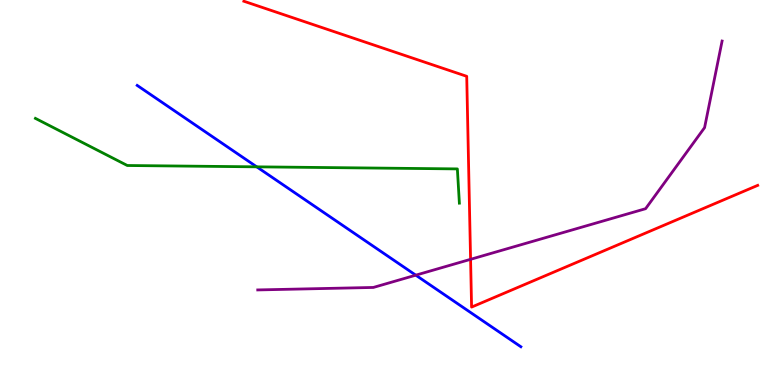[{'lines': ['blue', 'red'], 'intersections': []}, {'lines': ['green', 'red'], 'intersections': []}, {'lines': ['purple', 'red'], 'intersections': [{'x': 6.07, 'y': 3.26}]}, {'lines': ['blue', 'green'], 'intersections': [{'x': 3.31, 'y': 5.67}]}, {'lines': ['blue', 'purple'], 'intersections': [{'x': 5.36, 'y': 2.85}]}, {'lines': ['green', 'purple'], 'intersections': []}]